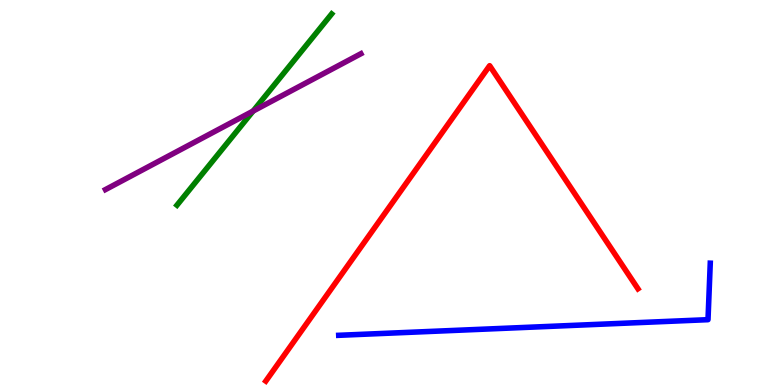[{'lines': ['blue', 'red'], 'intersections': []}, {'lines': ['green', 'red'], 'intersections': []}, {'lines': ['purple', 'red'], 'intersections': []}, {'lines': ['blue', 'green'], 'intersections': []}, {'lines': ['blue', 'purple'], 'intersections': []}, {'lines': ['green', 'purple'], 'intersections': [{'x': 3.27, 'y': 7.12}]}]